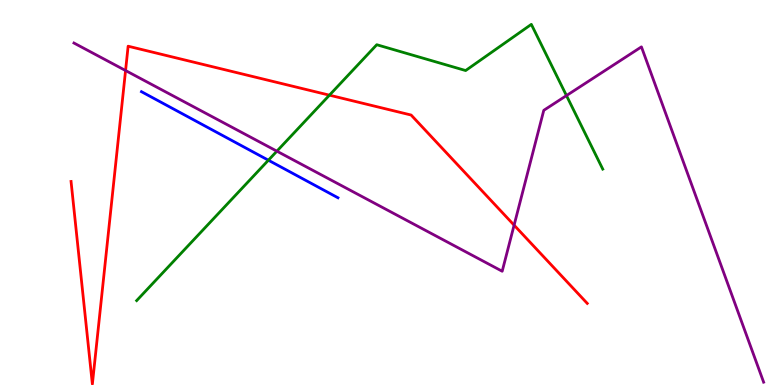[{'lines': ['blue', 'red'], 'intersections': []}, {'lines': ['green', 'red'], 'intersections': [{'x': 4.25, 'y': 7.53}]}, {'lines': ['purple', 'red'], 'intersections': [{'x': 1.62, 'y': 8.17}, {'x': 6.63, 'y': 4.15}]}, {'lines': ['blue', 'green'], 'intersections': [{'x': 3.46, 'y': 5.84}]}, {'lines': ['blue', 'purple'], 'intersections': []}, {'lines': ['green', 'purple'], 'intersections': [{'x': 3.57, 'y': 6.07}, {'x': 7.31, 'y': 7.52}]}]